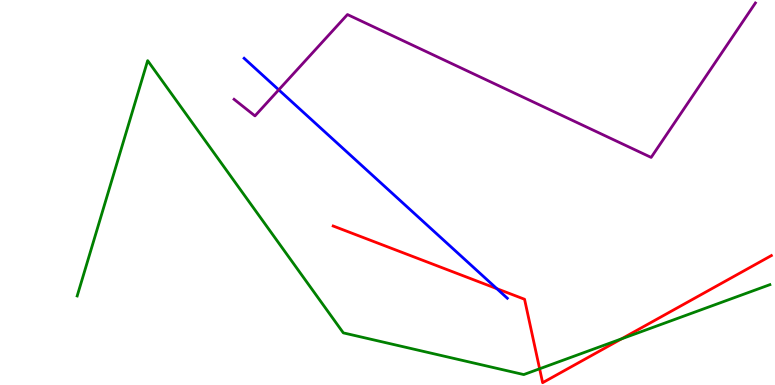[{'lines': ['blue', 'red'], 'intersections': [{'x': 6.41, 'y': 2.5}]}, {'lines': ['green', 'red'], 'intersections': [{'x': 6.96, 'y': 0.421}, {'x': 8.02, 'y': 1.2}]}, {'lines': ['purple', 'red'], 'intersections': []}, {'lines': ['blue', 'green'], 'intersections': []}, {'lines': ['blue', 'purple'], 'intersections': [{'x': 3.6, 'y': 7.67}]}, {'lines': ['green', 'purple'], 'intersections': []}]